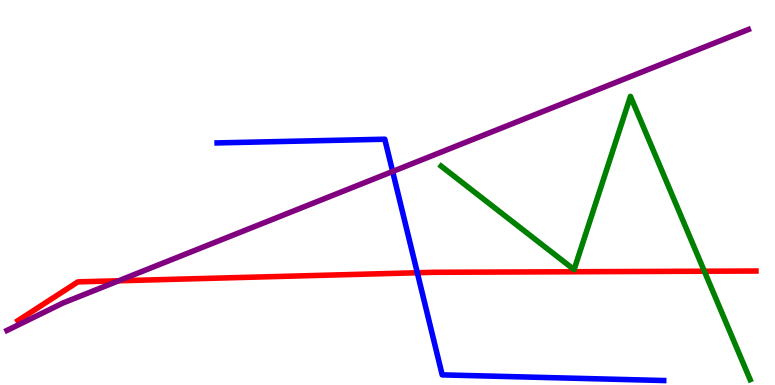[{'lines': ['blue', 'red'], 'intersections': [{'x': 5.38, 'y': 2.92}]}, {'lines': ['green', 'red'], 'intersections': [{'x': 9.09, 'y': 2.96}]}, {'lines': ['purple', 'red'], 'intersections': [{'x': 1.53, 'y': 2.71}]}, {'lines': ['blue', 'green'], 'intersections': []}, {'lines': ['blue', 'purple'], 'intersections': [{'x': 5.07, 'y': 5.55}]}, {'lines': ['green', 'purple'], 'intersections': []}]